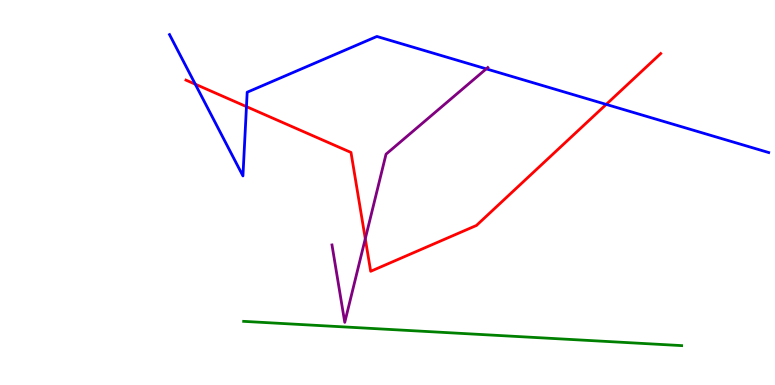[{'lines': ['blue', 'red'], 'intersections': [{'x': 2.52, 'y': 7.81}, {'x': 3.18, 'y': 7.23}, {'x': 7.82, 'y': 7.29}]}, {'lines': ['green', 'red'], 'intersections': []}, {'lines': ['purple', 'red'], 'intersections': [{'x': 4.71, 'y': 3.8}]}, {'lines': ['blue', 'green'], 'intersections': []}, {'lines': ['blue', 'purple'], 'intersections': [{'x': 6.27, 'y': 8.21}]}, {'lines': ['green', 'purple'], 'intersections': []}]